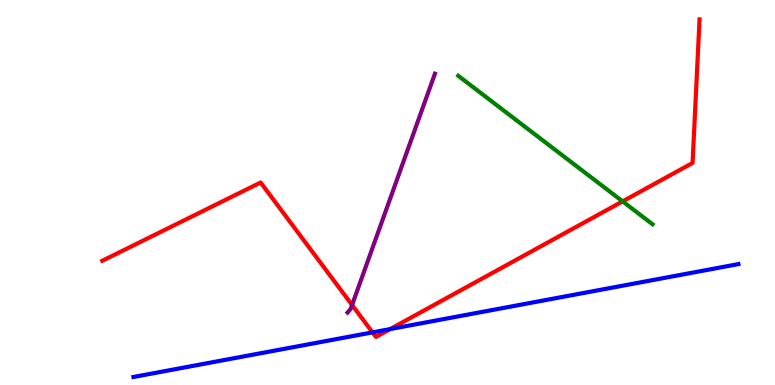[{'lines': ['blue', 'red'], 'intersections': [{'x': 4.81, 'y': 1.37}, {'x': 5.03, 'y': 1.45}]}, {'lines': ['green', 'red'], 'intersections': [{'x': 8.03, 'y': 4.77}]}, {'lines': ['purple', 'red'], 'intersections': [{'x': 4.54, 'y': 2.08}]}, {'lines': ['blue', 'green'], 'intersections': []}, {'lines': ['blue', 'purple'], 'intersections': []}, {'lines': ['green', 'purple'], 'intersections': []}]